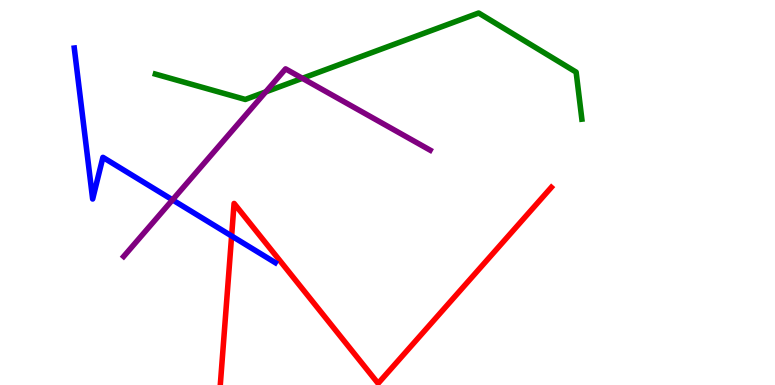[{'lines': ['blue', 'red'], 'intersections': [{'x': 2.99, 'y': 3.87}]}, {'lines': ['green', 'red'], 'intersections': []}, {'lines': ['purple', 'red'], 'intersections': []}, {'lines': ['blue', 'green'], 'intersections': []}, {'lines': ['blue', 'purple'], 'intersections': [{'x': 2.23, 'y': 4.81}]}, {'lines': ['green', 'purple'], 'intersections': [{'x': 3.43, 'y': 7.61}, {'x': 3.9, 'y': 7.97}]}]